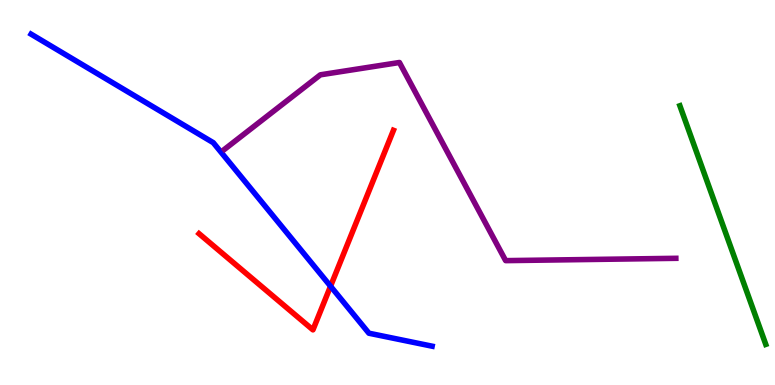[{'lines': ['blue', 'red'], 'intersections': [{'x': 4.27, 'y': 2.57}]}, {'lines': ['green', 'red'], 'intersections': []}, {'lines': ['purple', 'red'], 'intersections': []}, {'lines': ['blue', 'green'], 'intersections': []}, {'lines': ['blue', 'purple'], 'intersections': []}, {'lines': ['green', 'purple'], 'intersections': []}]